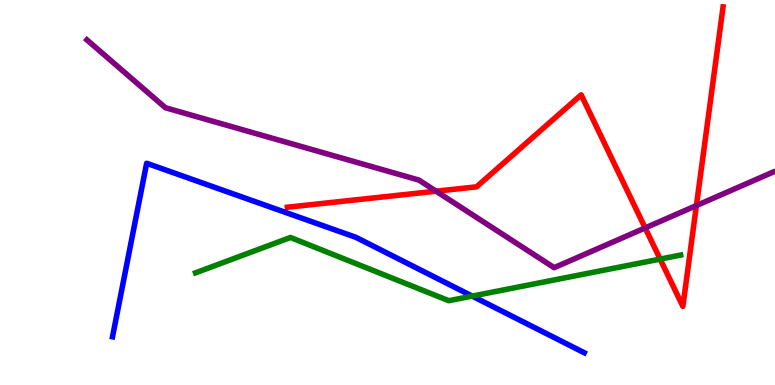[{'lines': ['blue', 'red'], 'intersections': []}, {'lines': ['green', 'red'], 'intersections': [{'x': 8.52, 'y': 3.27}]}, {'lines': ['purple', 'red'], 'intersections': [{'x': 5.63, 'y': 5.03}, {'x': 8.32, 'y': 4.08}, {'x': 8.99, 'y': 4.66}]}, {'lines': ['blue', 'green'], 'intersections': [{'x': 6.09, 'y': 2.31}]}, {'lines': ['blue', 'purple'], 'intersections': []}, {'lines': ['green', 'purple'], 'intersections': []}]